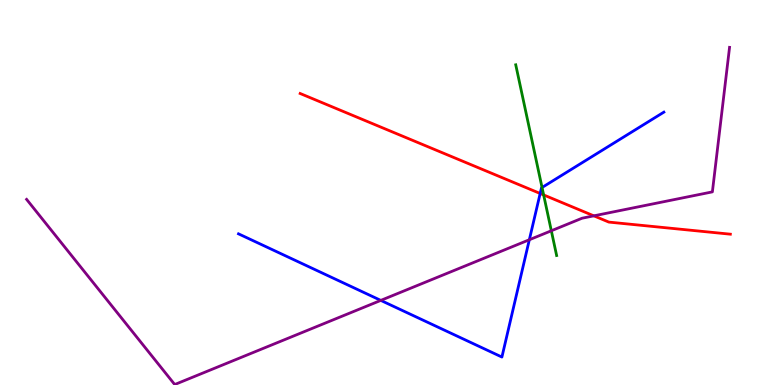[{'lines': ['blue', 'red'], 'intersections': [{'x': 6.97, 'y': 4.97}]}, {'lines': ['green', 'red'], 'intersections': [{'x': 7.01, 'y': 4.94}]}, {'lines': ['purple', 'red'], 'intersections': [{'x': 7.66, 'y': 4.39}]}, {'lines': ['blue', 'green'], 'intersections': [{'x': 6.99, 'y': 5.13}]}, {'lines': ['blue', 'purple'], 'intersections': [{'x': 4.91, 'y': 2.2}, {'x': 6.83, 'y': 3.77}]}, {'lines': ['green', 'purple'], 'intersections': [{'x': 7.11, 'y': 4.01}]}]